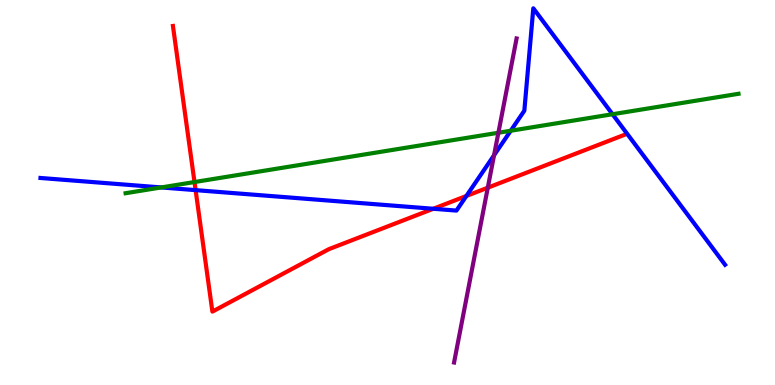[{'lines': ['blue', 'red'], 'intersections': [{'x': 2.52, 'y': 5.06}, {'x': 5.59, 'y': 4.58}, {'x': 6.02, 'y': 4.91}]}, {'lines': ['green', 'red'], 'intersections': [{'x': 2.51, 'y': 5.27}]}, {'lines': ['purple', 'red'], 'intersections': [{'x': 6.29, 'y': 5.13}]}, {'lines': ['blue', 'green'], 'intersections': [{'x': 2.08, 'y': 5.13}, {'x': 6.59, 'y': 6.6}, {'x': 7.9, 'y': 7.03}]}, {'lines': ['blue', 'purple'], 'intersections': [{'x': 6.37, 'y': 5.97}]}, {'lines': ['green', 'purple'], 'intersections': [{'x': 6.43, 'y': 6.55}]}]